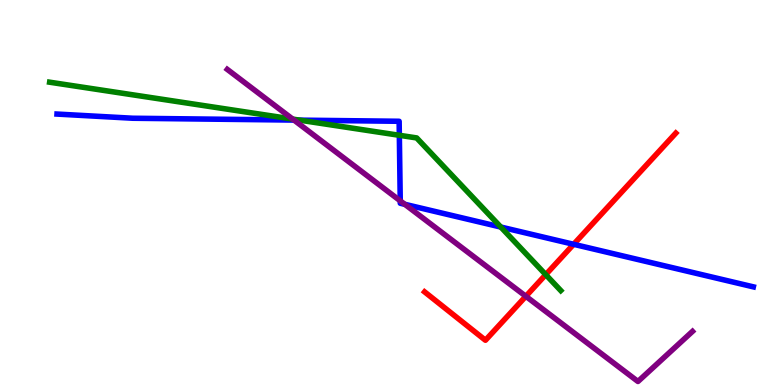[{'lines': ['blue', 'red'], 'intersections': [{'x': 7.4, 'y': 3.65}]}, {'lines': ['green', 'red'], 'intersections': [{'x': 7.04, 'y': 2.87}]}, {'lines': ['purple', 'red'], 'intersections': [{'x': 6.79, 'y': 2.3}]}, {'lines': ['blue', 'green'], 'intersections': [{'x': 3.87, 'y': 6.88}, {'x': 5.15, 'y': 6.49}, {'x': 6.46, 'y': 4.1}]}, {'lines': ['blue', 'purple'], 'intersections': [{'x': 3.79, 'y': 6.88}, {'x': 5.16, 'y': 4.78}, {'x': 5.22, 'y': 4.69}]}, {'lines': ['green', 'purple'], 'intersections': [{'x': 3.78, 'y': 6.91}]}]